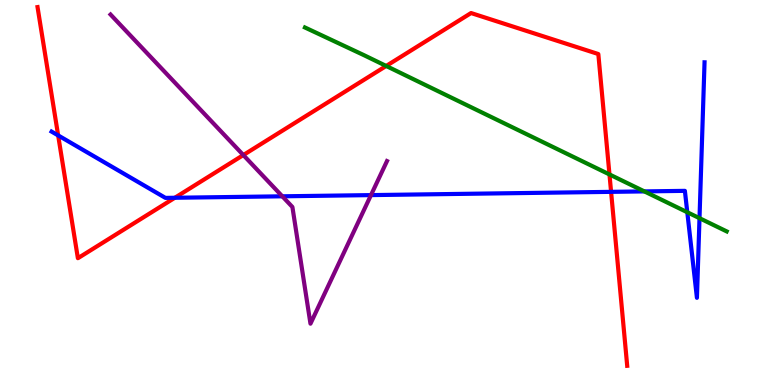[{'lines': ['blue', 'red'], 'intersections': [{'x': 0.75, 'y': 6.48}, {'x': 2.26, 'y': 4.86}, {'x': 7.89, 'y': 5.02}]}, {'lines': ['green', 'red'], 'intersections': [{'x': 4.98, 'y': 8.29}, {'x': 7.86, 'y': 5.47}]}, {'lines': ['purple', 'red'], 'intersections': [{'x': 3.14, 'y': 5.97}]}, {'lines': ['blue', 'green'], 'intersections': [{'x': 8.31, 'y': 5.03}, {'x': 8.87, 'y': 4.49}, {'x': 9.03, 'y': 4.33}]}, {'lines': ['blue', 'purple'], 'intersections': [{'x': 3.64, 'y': 4.9}, {'x': 4.79, 'y': 4.93}]}, {'lines': ['green', 'purple'], 'intersections': []}]